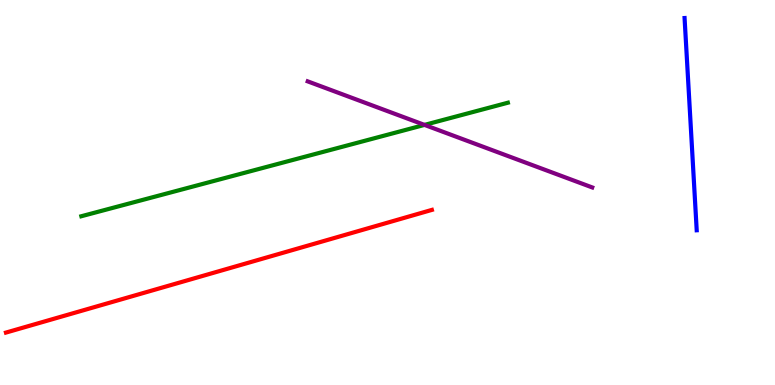[{'lines': ['blue', 'red'], 'intersections': []}, {'lines': ['green', 'red'], 'intersections': []}, {'lines': ['purple', 'red'], 'intersections': []}, {'lines': ['blue', 'green'], 'intersections': []}, {'lines': ['blue', 'purple'], 'intersections': []}, {'lines': ['green', 'purple'], 'intersections': [{'x': 5.48, 'y': 6.76}]}]